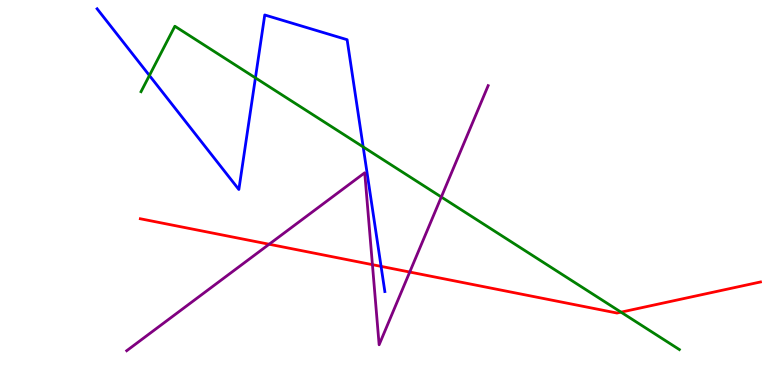[{'lines': ['blue', 'red'], 'intersections': [{'x': 4.92, 'y': 3.08}]}, {'lines': ['green', 'red'], 'intersections': [{'x': 8.01, 'y': 1.89}]}, {'lines': ['purple', 'red'], 'intersections': [{'x': 3.47, 'y': 3.66}, {'x': 4.81, 'y': 3.13}, {'x': 5.29, 'y': 2.93}]}, {'lines': ['blue', 'green'], 'intersections': [{'x': 1.93, 'y': 8.04}, {'x': 3.3, 'y': 7.98}, {'x': 4.69, 'y': 6.18}]}, {'lines': ['blue', 'purple'], 'intersections': []}, {'lines': ['green', 'purple'], 'intersections': [{'x': 5.69, 'y': 4.88}]}]